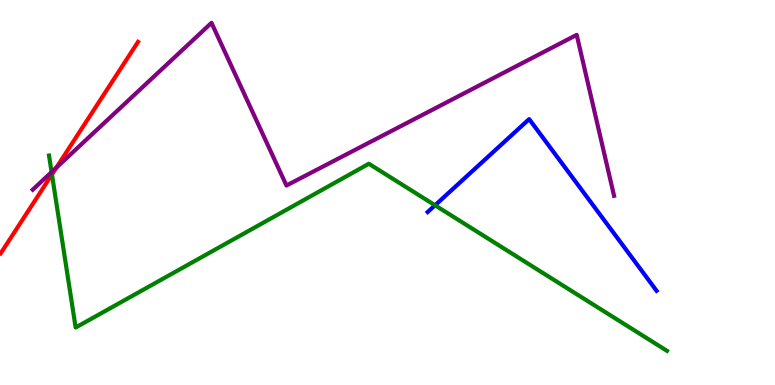[{'lines': ['blue', 'red'], 'intersections': []}, {'lines': ['green', 'red'], 'intersections': [{'x': 0.67, 'y': 5.47}]}, {'lines': ['purple', 'red'], 'intersections': [{'x': 0.728, 'y': 5.65}]}, {'lines': ['blue', 'green'], 'intersections': [{'x': 5.61, 'y': 4.67}]}, {'lines': ['blue', 'purple'], 'intersections': []}, {'lines': ['green', 'purple'], 'intersections': [{'x': 0.666, 'y': 5.53}]}]